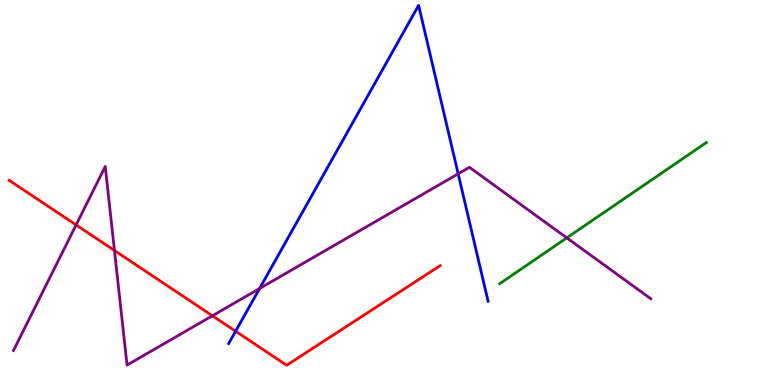[{'lines': ['blue', 'red'], 'intersections': [{'x': 3.04, 'y': 1.4}]}, {'lines': ['green', 'red'], 'intersections': []}, {'lines': ['purple', 'red'], 'intersections': [{'x': 0.982, 'y': 4.16}, {'x': 1.48, 'y': 3.49}, {'x': 2.74, 'y': 1.8}]}, {'lines': ['blue', 'green'], 'intersections': []}, {'lines': ['blue', 'purple'], 'intersections': [{'x': 3.35, 'y': 2.51}, {'x': 5.91, 'y': 5.48}]}, {'lines': ['green', 'purple'], 'intersections': [{'x': 7.31, 'y': 3.82}]}]